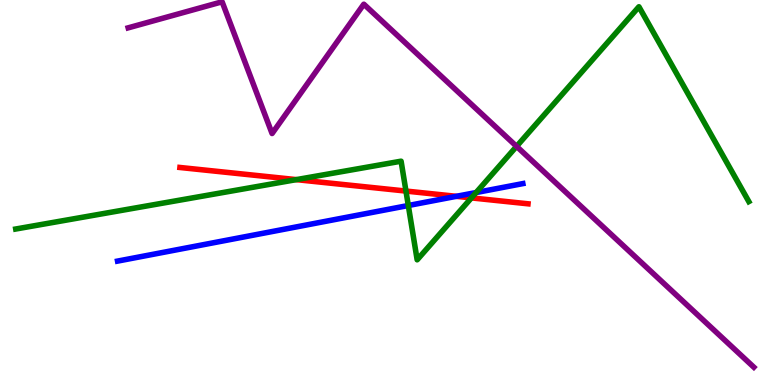[{'lines': ['blue', 'red'], 'intersections': [{'x': 5.89, 'y': 4.9}]}, {'lines': ['green', 'red'], 'intersections': [{'x': 3.82, 'y': 5.33}, {'x': 5.24, 'y': 5.04}, {'x': 6.08, 'y': 4.86}]}, {'lines': ['purple', 'red'], 'intersections': []}, {'lines': ['blue', 'green'], 'intersections': [{'x': 5.27, 'y': 4.66}, {'x': 6.14, 'y': 5.0}]}, {'lines': ['blue', 'purple'], 'intersections': []}, {'lines': ['green', 'purple'], 'intersections': [{'x': 6.67, 'y': 6.2}]}]